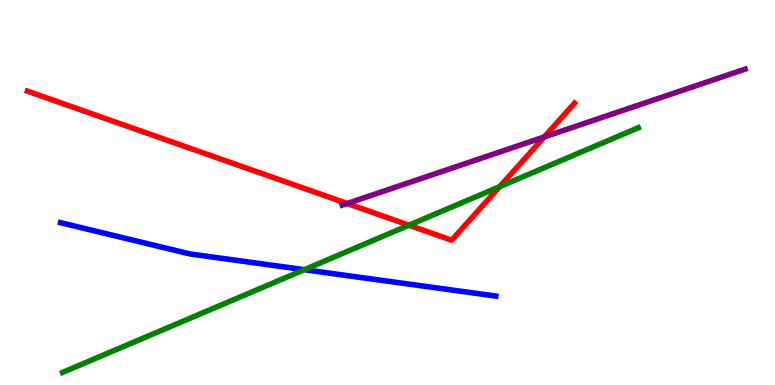[{'lines': ['blue', 'red'], 'intersections': []}, {'lines': ['green', 'red'], 'intersections': [{'x': 5.28, 'y': 4.15}, {'x': 6.45, 'y': 5.15}]}, {'lines': ['purple', 'red'], 'intersections': [{'x': 4.48, 'y': 4.71}, {'x': 7.02, 'y': 6.44}]}, {'lines': ['blue', 'green'], 'intersections': [{'x': 3.93, 'y': 2.99}]}, {'lines': ['blue', 'purple'], 'intersections': []}, {'lines': ['green', 'purple'], 'intersections': []}]